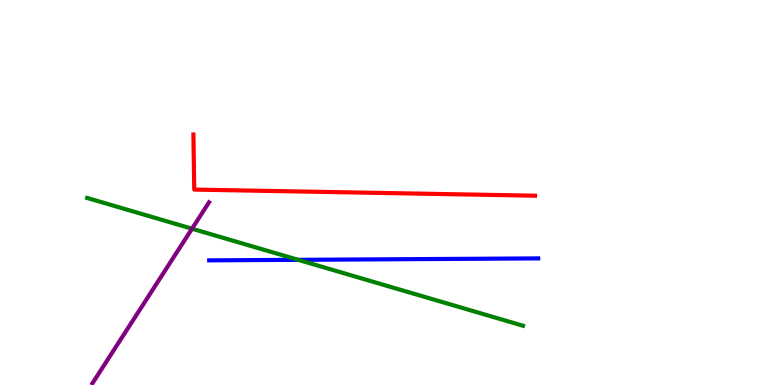[{'lines': ['blue', 'red'], 'intersections': []}, {'lines': ['green', 'red'], 'intersections': []}, {'lines': ['purple', 'red'], 'intersections': []}, {'lines': ['blue', 'green'], 'intersections': [{'x': 3.85, 'y': 3.25}]}, {'lines': ['blue', 'purple'], 'intersections': []}, {'lines': ['green', 'purple'], 'intersections': [{'x': 2.48, 'y': 4.06}]}]